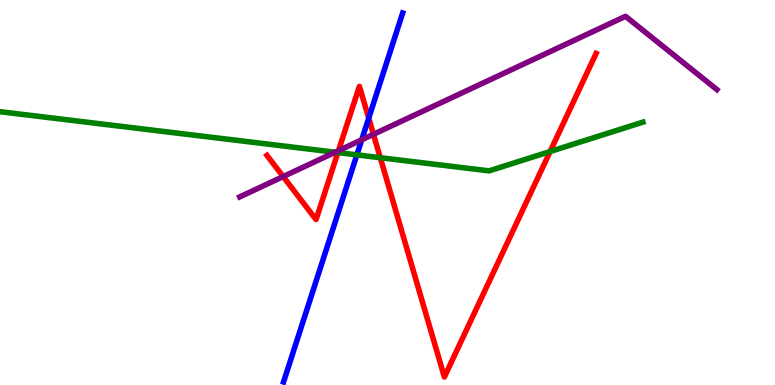[{'lines': ['blue', 'red'], 'intersections': [{'x': 4.76, 'y': 6.93}]}, {'lines': ['green', 'red'], 'intersections': [{'x': 4.36, 'y': 6.04}, {'x': 4.91, 'y': 5.9}, {'x': 7.1, 'y': 6.06}]}, {'lines': ['purple', 'red'], 'intersections': [{'x': 3.65, 'y': 5.41}, {'x': 4.37, 'y': 6.09}, {'x': 4.82, 'y': 6.51}]}, {'lines': ['blue', 'green'], 'intersections': [{'x': 4.6, 'y': 5.98}]}, {'lines': ['blue', 'purple'], 'intersections': [{'x': 4.67, 'y': 6.37}]}, {'lines': ['green', 'purple'], 'intersections': [{'x': 4.32, 'y': 6.05}]}]